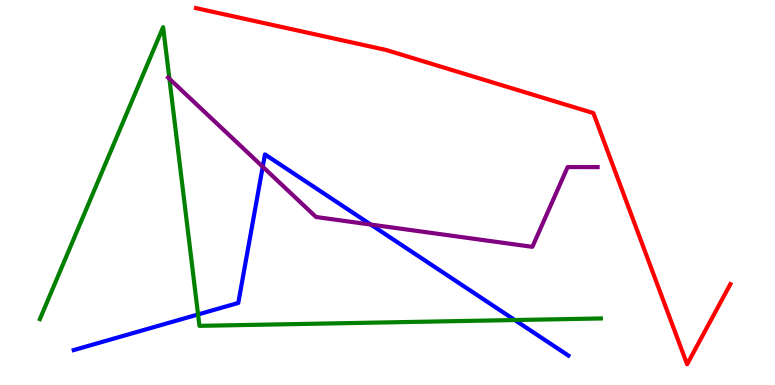[{'lines': ['blue', 'red'], 'intersections': []}, {'lines': ['green', 'red'], 'intersections': []}, {'lines': ['purple', 'red'], 'intersections': []}, {'lines': ['blue', 'green'], 'intersections': [{'x': 2.56, 'y': 1.83}, {'x': 6.64, 'y': 1.69}]}, {'lines': ['blue', 'purple'], 'intersections': [{'x': 3.39, 'y': 5.67}, {'x': 4.78, 'y': 4.17}]}, {'lines': ['green', 'purple'], 'intersections': [{'x': 2.19, 'y': 7.95}]}]